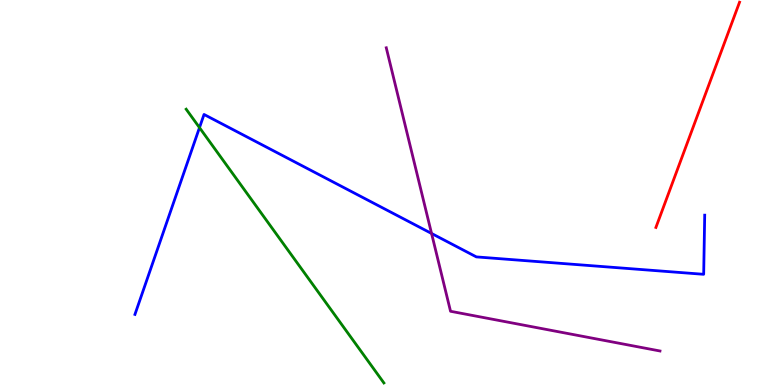[{'lines': ['blue', 'red'], 'intersections': []}, {'lines': ['green', 'red'], 'intersections': []}, {'lines': ['purple', 'red'], 'intersections': []}, {'lines': ['blue', 'green'], 'intersections': [{'x': 2.57, 'y': 6.69}]}, {'lines': ['blue', 'purple'], 'intersections': [{'x': 5.57, 'y': 3.94}]}, {'lines': ['green', 'purple'], 'intersections': []}]